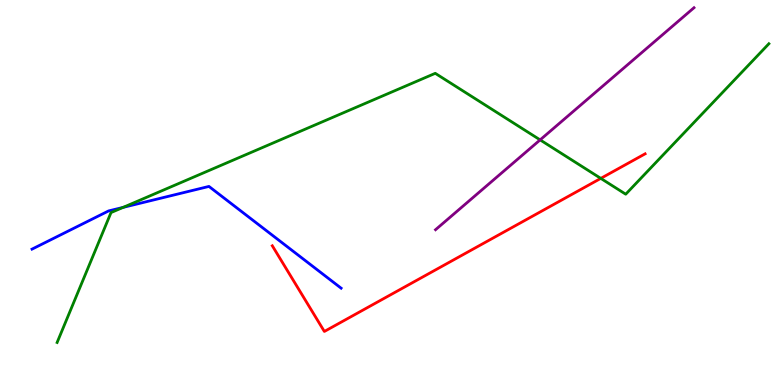[{'lines': ['blue', 'red'], 'intersections': []}, {'lines': ['green', 'red'], 'intersections': [{'x': 7.75, 'y': 5.37}]}, {'lines': ['purple', 'red'], 'intersections': []}, {'lines': ['blue', 'green'], 'intersections': [{'x': 1.59, 'y': 4.61}]}, {'lines': ['blue', 'purple'], 'intersections': []}, {'lines': ['green', 'purple'], 'intersections': [{'x': 6.97, 'y': 6.37}]}]